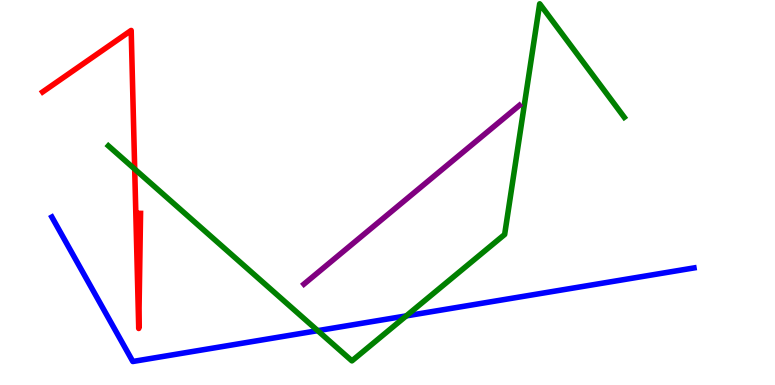[{'lines': ['blue', 'red'], 'intersections': []}, {'lines': ['green', 'red'], 'intersections': [{'x': 1.74, 'y': 5.61}]}, {'lines': ['purple', 'red'], 'intersections': []}, {'lines': ['blue', 'green'], 'intersections': [{'x': 4.1, 'y': 1.41}, {'x': 5.24, 'y': 1.79}]}, {'lines': ['blue', 'purple'], 'intersections': []}, {'lines': ['green', 'purple'], 'intersections': []}]